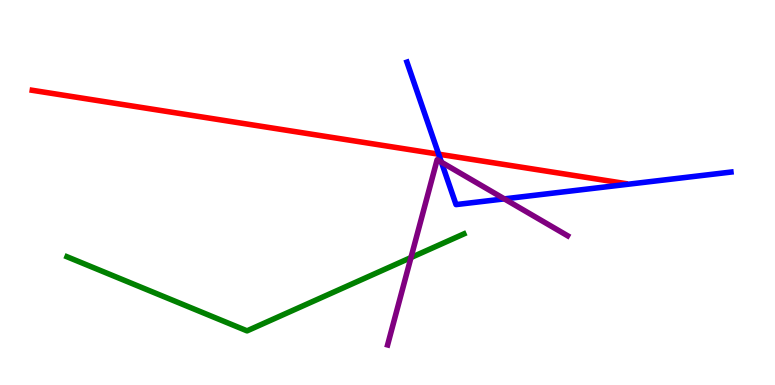[{'lines': ['blue', 'red'], 'intersections': [{'x': 5.66, 'y': 6.0}]}, {'lines': ['green', 'red'], 'intersections': []}, {'lines': ['purple', 'red'], 'intersections': []}, {'lines': ['blue', 'green'], 'intersections': []}, {'lines': ['blue', 'purple'], 'intersections': [{'x': 5.7, 'y': 5.79}, {'x': 6.51, 'y': 4.83}]}, {'lines': ['green', 'purple'], 'intersections': [{'x': 5.3, 'y': 3.31}]}]